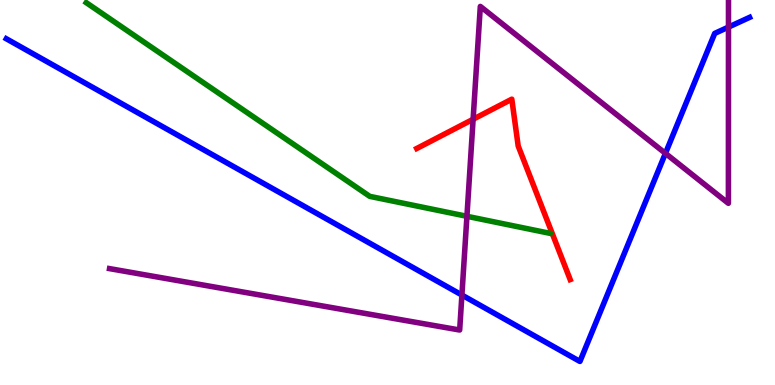[{'lines': ['blue', 'red'], 'intersections': []}, {'lines': ['green', 'red'], 'intersections': []}, {'lines': ['purple', 'red'], 'intersections': [{'x': 6.1, 'y': 6.9}]}, {'lines': ['blue', 'green'], 'intersections': []}, {'lines': ['blue', 'purple'], 'intersections': [{'x': 5.96, 'y': 2.34}, {'x': 8.59, 'y': 6.02}, {'x': 9.4, 'y': 9.3}]}, {'lines': ['green', 'purple'], 'intersections': [{'x': 6.02, 'y': 4.38}]}]